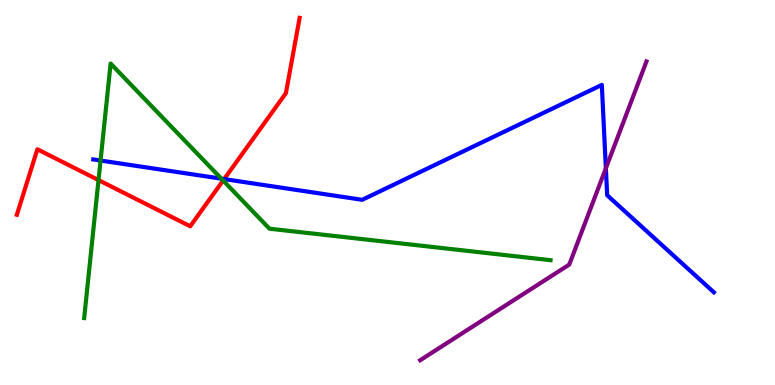[{'lines': ['blue', 'red'], 'intersections': [{'x': 2.89, 'y': 5.35}]}, {'lines': ['green', 'red'], 'intersections': [{'x': 1.27, 'y': 5.32}, {'x': 2.88, 'y': 5.31}]}, {'lines': ['purple', 'red'], 'intersections': []}, {'lines': ['blue', 'green'], 'intersections': [{'x': 1.3, 'y': 5.83}, {'x': 2.86, 'y': 5.36}]}, {'lines': ['blue', 'purple'], 'intersections': [{'x': 7.82, 'y': 5.63}]}, {'lines': ['green', 'purple'], 'intersections': []}]